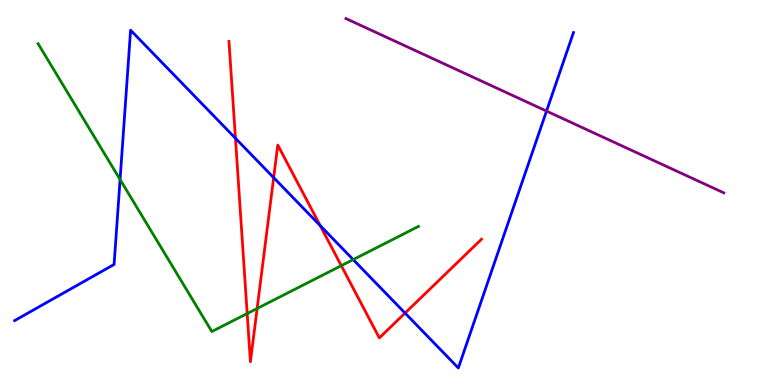[{'lines': ['blue', 'red'], 'intersections': [{'x': 3.04, 'y': 6.41}, {'x': 3.53, 'y': 5.39}, {'x': 4.13, 'y': 4.14}, {'x': 5.23, 'y': 1.87}]}, {'lines': ['green', 'red'], 'intersections': [{'x': 3.19, 'y': 1.86}, {'x': 3.32, 'y': 1.99}, {'x': 4.4, 'y': 3.1}]}, {'lines': ['purple', 'red'], 'intersections': []}, {'lines': ['blue', 'green'], 'intersections': [{'x': 1.55, 'y': 5.34}, {'x': 4.56, 'y': 3.26}]}, {'lines': ['blue', 'purple'], 'intersections': [{'x': 7.05, 'y': 7.12}]}, {'lines': ['green', 'purple'], 'intersections': []}]